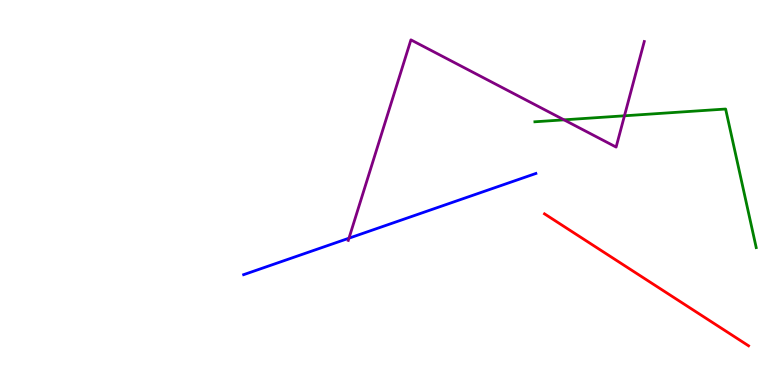[{'lines': ['blue', 'red'], 'intersections': []}, {'lines': ['green', 'red'], 'intersections': []}, {'lines': ['purple', 'red'], 'intersections': []}, {'lines': ['blue', 'green'], 'intersections': []}, {'lines': ['blue', 'purple'], 'intersections': [{'x': 4.5, 'y': 3.81}]}, {'lines': ['green', 'purple'], 'intersections': [{'x': 7.28, 'y': 6.89}, {'x': 8.06, 'y': 6.99}]}]